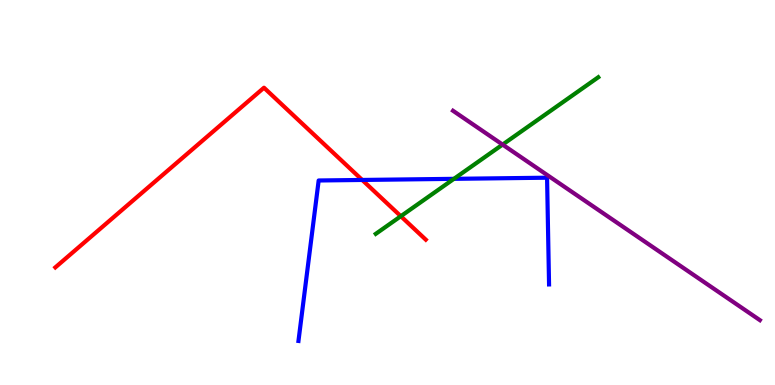[{'lines': ['blue', 'red'], 'intersections': [{'x': 4.67, 'y': 5.33}]}, {'lines': ['green', 'red'], 'intersections': [{'x': 5.17, 'y': 4.38}]}, {'lines': ['purple', 'red'], 'intersections': []}, {'lines': ['blue', 'green'], 'intersections': [{'x': 5.86, 'y': 5.35}]}, {'lines': ['blue', 'purple'], 'intersections': []}, {'lines': ['green', 'purple'], 'intersections': [{'x': 6.49, 'y': 6.24}]}]